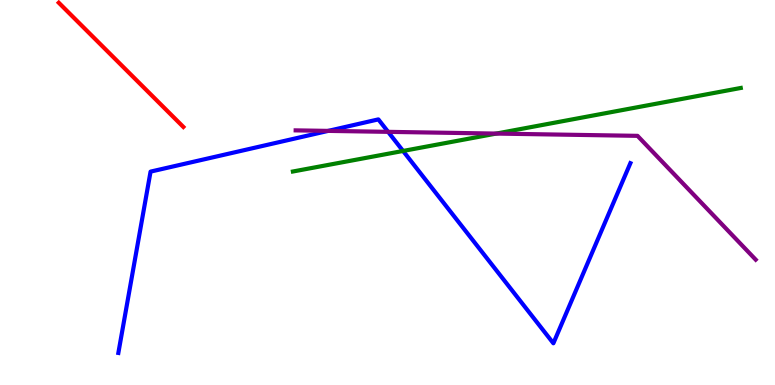[{'lines': ['blue', 'red'], 'intersections': []}, {'lines': ['green', 'red'], 'intersections': []}, {'lines': ['purple', 'red'], 'intersections': []}, {'lines': ['blue', 'green'], 'intersections': [{'x': 5.2, 'y': 6.08}]}, {'lines': ['blue', 'purple'], 'intersections': [{'x': 4.23, 'y': 6.6}, {'x': 5.01, 'y': 6.58}]}, {'lines': ['green', 'purple'], 'intersections': [{'x': 6.4, 'y': 6.53}]}]